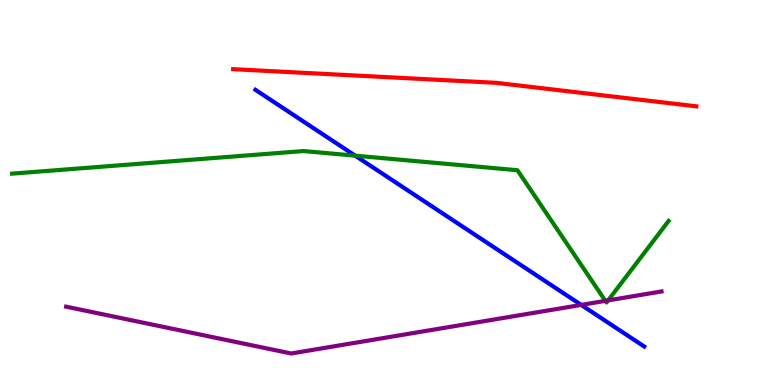[{'lines': ['blue', 'red'], 'intersections': []}, {'lines': ['green', 'red'], 'intersections': []}, {'lines': ['purple', 'red'], 'intersections': []}, {'lines': ['blue', 'green'], 'intersections': [{'x': 4.58, 'y': 5.96}]}, {'lines': ['blue', 'purple'], 'intersections': [{'x': 7.5, 'y': 2.08}]}, {'lines': ['green', 'purple'], 'intersections': [{'x': 7.81, 'y': 2.19}, {'x': 7.85, 'y': 2.2}]}]